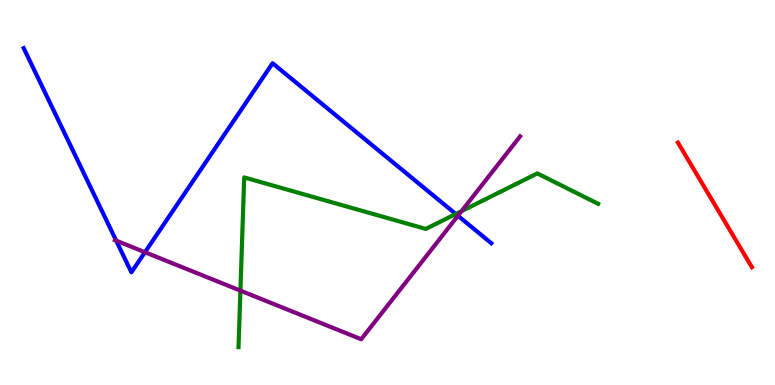[{'lines': ['blue', 'red'], 'intersections': []}, {'lines': ['green', 'red'], 'intersections': []}, {'lines': ['purple', 'red'], 'intersections': []}, {'lines': ['blue', 'green'], 'intersections': [{'x': 5.88, 'y': 4.44}]}, {'lines': ['blue', 'purple'], 'intersections': [{'x': 1.5, 'y': 3.75}, {'x': 1.87, 'y': 3.45}, {'x': 5.91, 'y': 4.4}]}, {'lines': ['green', 'purple'], 'intersections': [{'x': 3.1, 'y': 2.45}, {'x': 5.96, 'y': 4.52}]}]